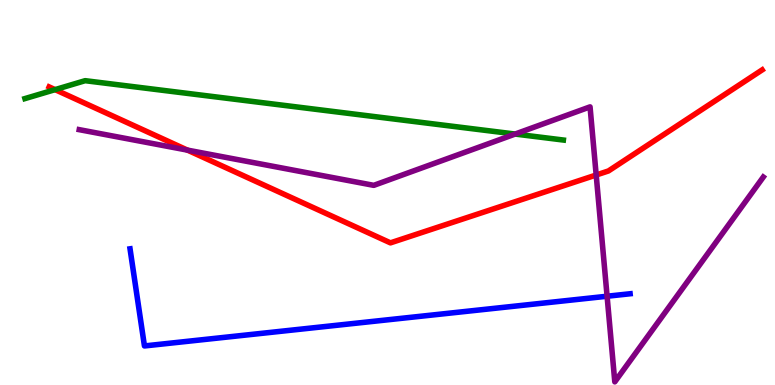[{'lines': ['blue', 'red'], 'intersections': []}, {'lines': ['green', 'red'], 'intersections': [{'x': 0.711, 'y': 7.67}]}, {'lines': ['purple', 'red'], 'intersections': [{'x': 2.42, 'y': 6.1}, {'x': 7.69, 'y': 5.45}]}, {'lines': ['blue', 'green'], 'intersections': []}, {'lines': ['blue', 'purple'], 'intersections': [{'x': 7.83, 'y': 2.31}]}, {'lines': ['green', 'purple'], 'intersections': [{'x': 6.65, 'y': 6.52}]}]